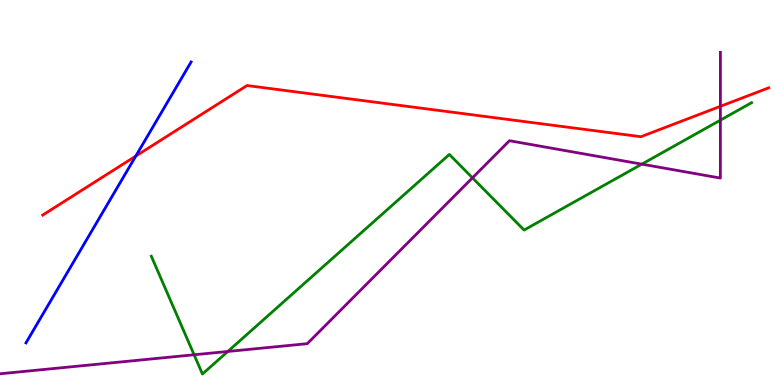[{'lines': ['blue', 'red'], 'intersections': [{'x': 1.75, 'y': 5.95}]}, {'lines': ['green', 'red'], 'intersections': []}, {'lines': ['purple', 'red'], 'intersections': [{'x': 9.3, 'y': 7.24}]}, {'lines': ['blue', 'green'], 'intersections': []}, {'lines': ['blue', 'purple'], 'intersections': []}, {'lines': ['green', 'purple'], 'intersections': [{'x': 2.5, 'y': 0.785}, {'x': 2.94, 'y': 0.871}, {'x': 6.1, 'y': 5.38}, {'x': 8.28, 'y': 5.74}, {'x': 9.3, 'y': 6.88}]}]